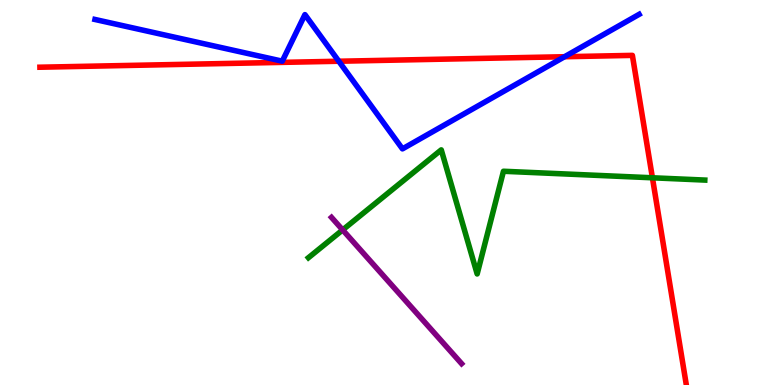[{'lines': ['blue', 'red'], 'intersections': [{'x': 4.37, 'y': 8.41}, {'x': 7.28, 'y': 8.53}]}, {'lines': ['green', 'red'], 'intersections': [{'x': 8.42, 'y': 5.38}]}, {'lines': ['purple', 'red'], 'intersections': []}, {'lines': ['blue', 'green'], 'intersections': []}, {'lines': ['blue', 'purple'], 'intersections': []}, {'lines': ['green', 'purple'], 'intersections': [{'x': 4.42, 'y': 4.03}]}]